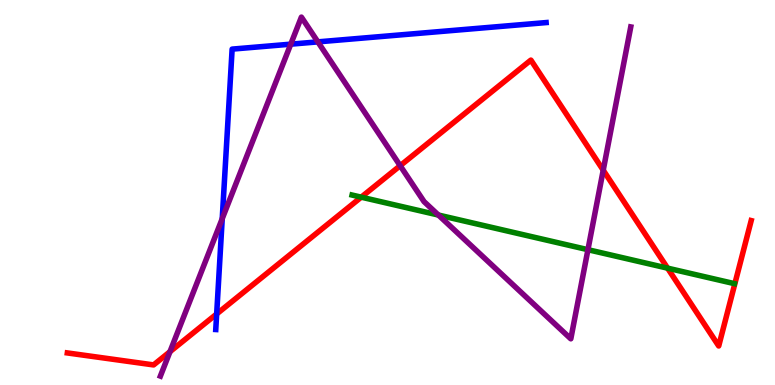[{'lines': ['blue', 'red'], 'intersections': [{'x': 2.8, 'y': 1.85}]}, {'lines': ['green', 'red'], 'intersections': [{'x': 4.66, 'y': 4.88}, {'x': 8.61, 'y': 3.04}]}, {'lines': ['purple', 'red'], 'intersections': [{'x': 2.19, 'y': 0.866}, {'x': 5.16, 'y': 5.7}, {'x': 7.78, 'y': 5.58}]}, {'lines': ['blue', 'green'], 'intersections': []}, {'lines': ['blue', 'purple'], 'intersections': [{'x': 2.87, 'y': 4.32}, {'x': 3.75, 'y': 8.85}, {'x': 4.1, 'y': 8.91}]}, {'lines': ['green', 'purple'], 'intersections': [{'x': 5.66, 'y': 4.41}, {'x': 7.59, 'y': 3.51}]}]